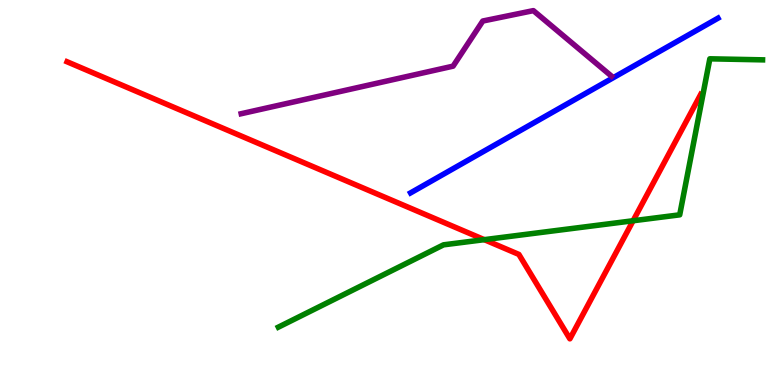[{'lines': ['blue', 'red'], 'intersections': []}, {'lines': ['green', 'red'], 'intersections': [{'x': 6.25, 'y': 3.78}, {'x': 8.17, 'y': 4.27}]}, {'lines': ['purple', 'red'], 'intersections': []}, {'lines': ['blue', 'green'], 'intersections': []}, {'lines': ['blue', 'purple'], 'intersections': []}, {'lines': ['green', 'purple'], 'intersections': []}]